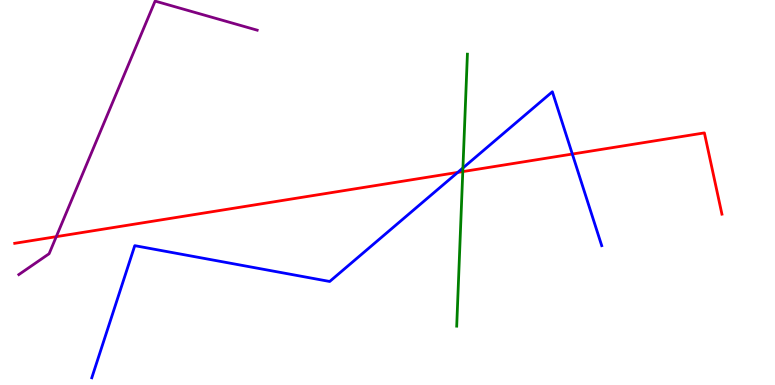[{'lines': ['blue', 'red'], 'intersections': [{'x': 5.91, 'y': 5.52}, {'x': 7.38, 'y': 6.0}]}, {'lines': ['green', 'red'], 'intersections': [{'x': 5.97, 'y': 5.54}]}, {'lines': ['purple', 'red'], 'intersections': [{'x': 0.726, 'y': 3.85}]}, {'lines': ['blue', 'green'], 'intersections': [{'x': 5.97, 'y': 5.64}]}, {'lines': ['blue', 'purple'], 'intersections': []}, {'lines': ['green', 'purple'], 'intersections': []}]